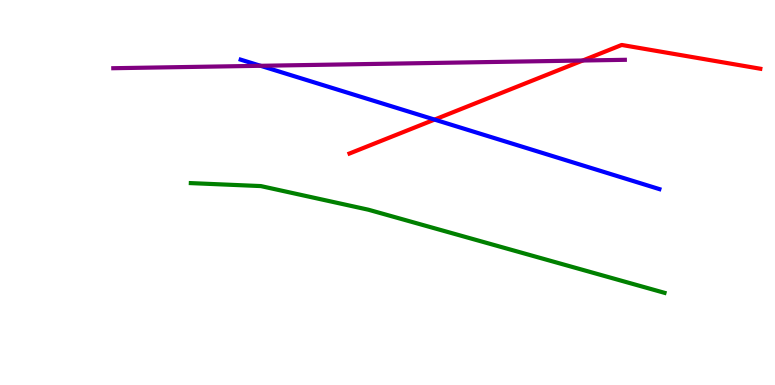[{'lines': ['blue', 'red'], 'intersections': [{'x': 5.61, 'y': 6.89}]}, {'lines': ['green', 'red'], 'intersections': []}, {'lines': ['purple', 'red'], 'intersections': [{'x': 7.52, 'y': 8.43}]}, {'lines': ['blue', 'green'], 'intersections': []}, {'lines': ['blue', 'purple'], 'intersections': [{'x': 3.36, 'y': 8.29}]}, {'lines': ['green', 'purple'], 'intersections': []}]